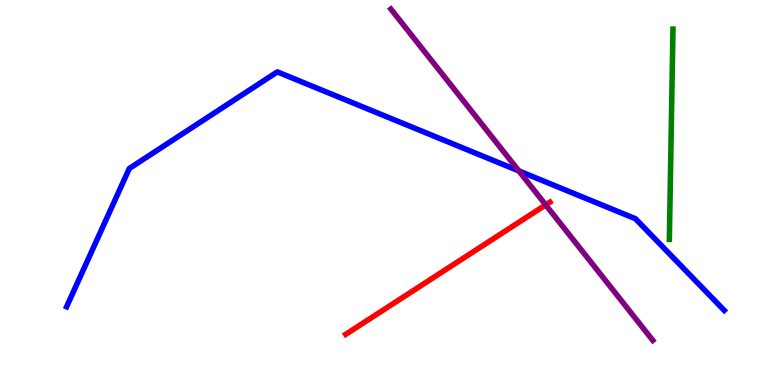[{'lines': ['blue', 'red'], 'intersections': []}, {'lines': ['green', 'red'], 'intersections': []}, {'lines': ['purple', 'red'], 'intersections': [{'x': 7.04, 'y': 4.68}]}, {'lines': ['blue', 'green'], 'intersections': []}, {'lines': ['blue', 'purple'], 'intersections': [{'x': 6.69, 'y': 5.56}]}, {'lines': ['green', 'purple'], 'intersections': []}]